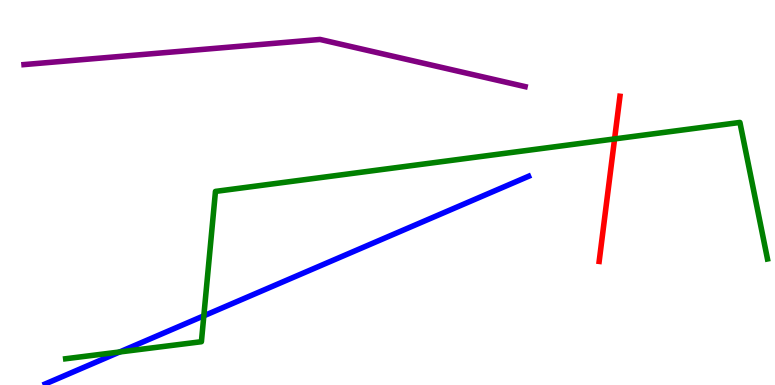[{'lines': ['blue', 'red'], 'intersections': []}, {'lines': ['green', 'red'], 'intersections': [{'x': 7.93, 'y': 6.39}]}, {'lines': ['purple', 'red'], 'intersections': []}, {'lines': ['blue', 'green'], 'intersections': [{'x': 1.54, 'y': 0.858}, {'x': 2.63, 'y': 1.8}]}, {'lines': ['blue', 'purple'], 'intersections': []}, {'lines': ['green', 'purple'], 'intersections': []}]